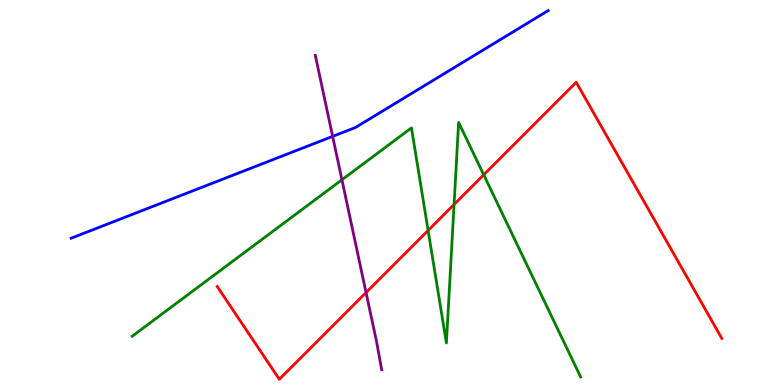[{'lines': ['blue', 'red'], 'intersections': []}, {'lines': ['green', 'red'], 'intersections': [{'x': 5.52, 'y': 4.01}, {'x': 5.86, 'y': 4.69}, {'x': 6.24, 'y': 5.46}]}, {'lines': ['purple', 'red'], 'intersections': [{'x': 4.72, 'y': 2.4}]}, {'lines': ['blue', 'green'], 'intersections': []}, {'lines': ['blue', 'purple'], 'intersections': [{'x': 4.29, 'y': 6.46}]}, {'lines': ['green', 'purple'], 'intersections': [{'x': 4.41, 'y': 5.33}]}]